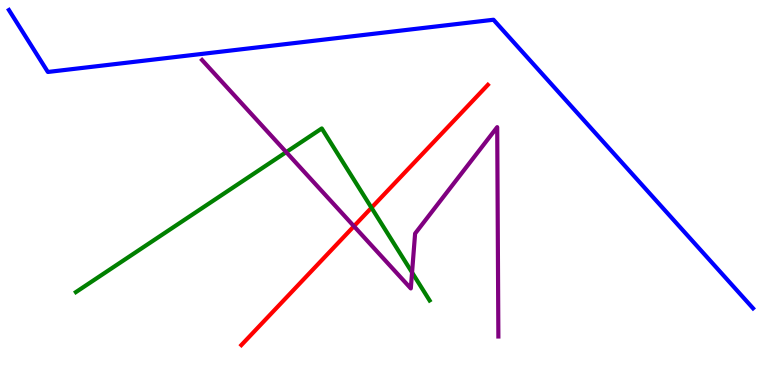[{'lines': ['blue', 'red'], 'intersections': []}, {'lines': ['green', 'red'], 'intersections': [{'x': 4.79, 'y': 4.6}]}, {'lines': ['purple', 'red'], 'intersections': [{'x': 4.57, 'y': 4.12}]}, {'lines': ['blue', 'green'], 'intersections': []}, {'lines': ['blue', 'purple'], 'intersections': []}, {'lines': ['green', 'purple'], 'intersections': [{'x': 3.69, 'y': 6.05}, {'x': 5.32, 'y': 2.92}]}]